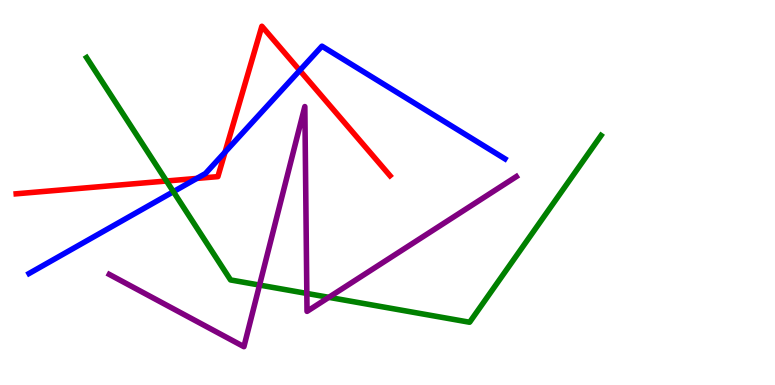[{'lines': ['blue', 'red'], 'intersections': [{'x': 2.54, 'y': 5.37}, {'x': 2.9, 'y': 6.05}, {'x': 3.87, 'y': 8.17}]}, {'lines': ['green', 'red'], 'intersections': [{'x': 2.15, 'y': 5.3}]}, {'lines': ['purple', 'red'], 'intersections': []}, {'lines': ['blue', 'green'], 'intersections': [{'x': 2.24, 'y': 5.02}]}, {'lines': ['blue', 'purple'], 'intersections': []}, {'lines': ['green', 'purple'], 'intersections': [{'x': 3.35, 'y': 2.6}, {'x': 3.96, 'y': 2.38}, {'x': 4.24, 'y': 2.28}]}]